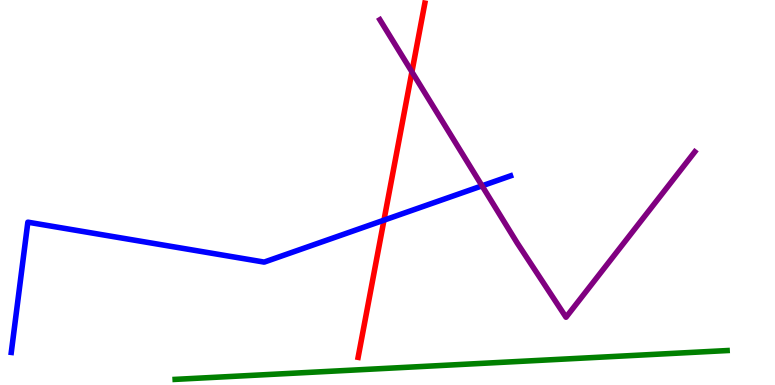[{'lines': ['blue', 'red'], 'intersections': [{'x': 4.95, 'y': 4.28}]}, {'lines': ['green', 'red'], 'intersections': []}, {'lines': ['purple', 'red'], 'intersections': [{'x': 5.32, 'y': 8.13}]}, {'lines': ['blue', 'green'], 'intersections': []}, {'lines': ['blue', 'purple'], 'intersections': [{'x': 6.22, 'y': 5.17}]}, {'lines': ['green', 'purple'], 'intersections': []}]